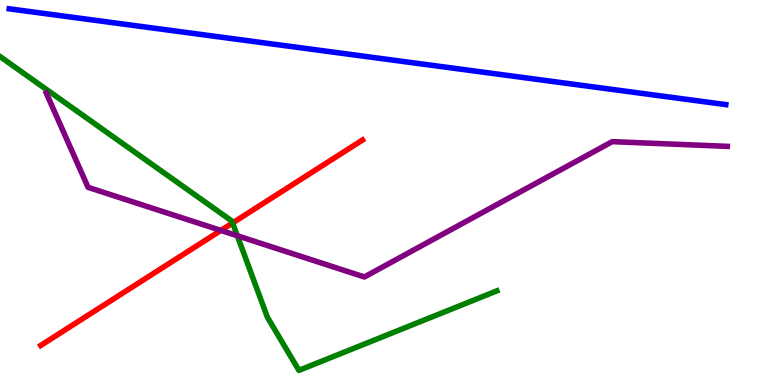[{'lines': ['blue', 'red'], 'intersections': []}, {'lines': ['green', 'red'], 'intersections': [{'x': 3.0, 'y': 4.21}]}, {'lines': ['purple', 'red'], 'intersections': [{'x': 2.85, 'y': 4.02}]}, {'lines': ['blue', 'green'], 'intersections': []}, {'lines': ['blue', 'purple'], 'intersections': []}, {'lines': ['green', 'purple'], 'intersections': [{'x': 3.06, 'y': 3.88}]}]